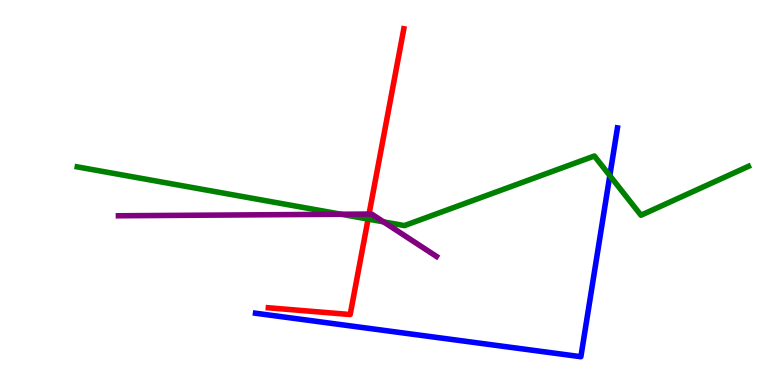[{'lines': ['blue', 'red'], 'intersections': []}, {'lines': ['green', 'red'], 'intersections': [{'x': 4.75, 'y': 4.31}]}, {'lines': ['purple', 'red'], 'intersections': [{'x': 4.76, 'y': 4.44}]}, {'lines': ['blue', 'green'], 'intersections': [{'x': 7.87, 'y': 5.44}]}, {'lines': ['blue', 'purple'], 'intersections': []}, {'lines': ['green', 'purple'], 'intersections': [{'x': 4.4, 'y': 4.44}, {'x': 4.95, 'y': 4.24}]}]